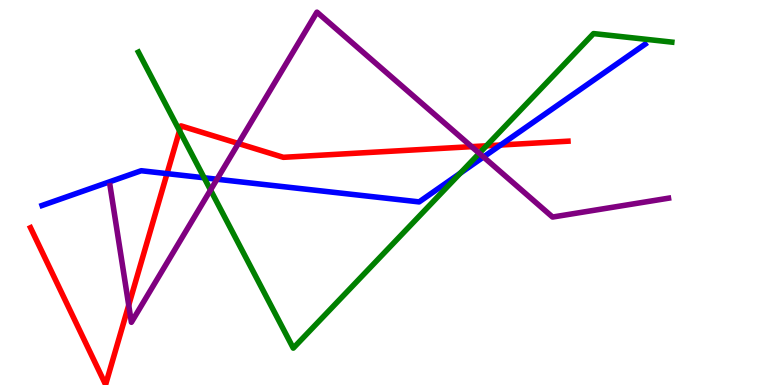[{'lines': ['blue', 'red'], 'intersections': [{'x': 2.16, 'y': 5.49}, {'x': 6.46, 'y': 6.23}]}, {'lines': ['green', 'red'], 'intersections': [{'x': 2.32, 'y': 6.6}, {'x': 6.28, 'y': 6.21}]}, {'lines': ['purple', 'red'], 'intersections': [{'x': 1.66, 'y': 2.07}, {'x': 3.08, 'y': 6.27}, {'x': 6.09, 'y': 6.19}]}, {'lines': ['blue', 'green'], 'intersections': [{'x': 2.63, 'y': 5.38}, {'x': 5.94, 'y': 5.5}]}, {'lines': ['blue', 'purple'], 'intersections': [{'x': 2.8, 'y': 5.34}, {'x': 6.24, 'y': 5.92}]}, {'lines': ['green', 'purple'], 'intersections': [{'x': 2.72, 'y': 5.06}, {'x': 6.18, 'y': 6.02}]}]